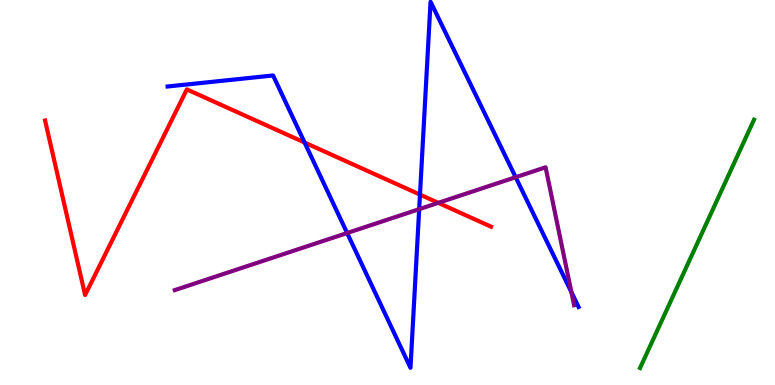[{'lines': ['blue', 'red'], 'intersections': [{'x': 3.93, 'y': 6.3}, {'x': 5.42, 'y': 4.95}]}, {'lines': ['green', 'red'], 'intersections': []}, {'lines': ['purple', 'red'], 'intersections': [{'x': 5.65, 'y': 4.73}]}, {'lines': ['blue', 'green'], 'intersections': []}, {'lines': ['blue', 'purple'], 'intersections': [{'x': 4.48, 'y': 3.95}, {'x': 5.41, 'y': 4.57}, {'x': 6.65, 'y': 5.4}, {'x': 7.37, 'y': 2.41}]}, {'lines': ['green', 'purple'], 'intersections': []}]